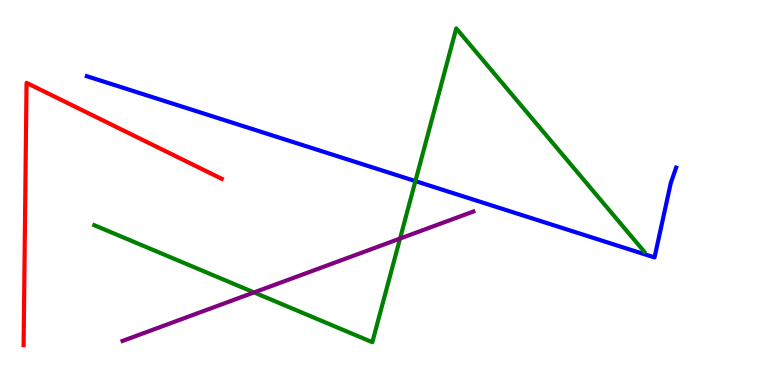[{'lines': ['blue', 'red'], 'intersections': []}, {'lines': ['green', 'red'], 'intersections': []}, {'lines': ['purple', 'red'], 'intersections': []}, {'lines': ['blue', 'green'], 'intersections': [{'x': 5.36, 'y': 5.3}]}, {'lines': ['blue', 'purple'], 'intersections': []}, {'lines': ['green', 'purple'], 'intersections': [{'x': 3.28, 'y': 2.4}, {'x': 5.16, 'y': 3.8}]}]